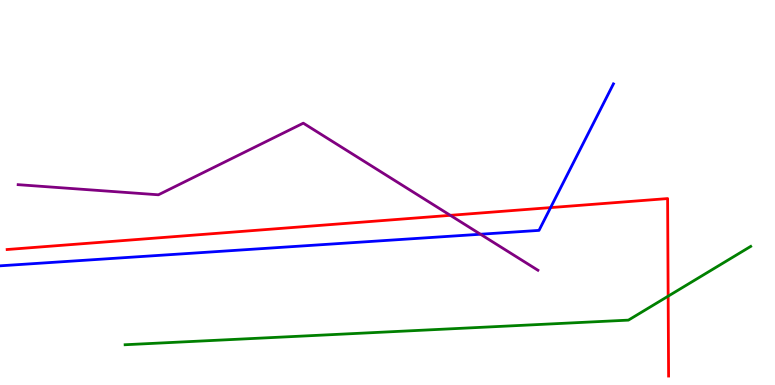[{'lines': ['blue', 'red'], 'intersections': [{'x': 7.1, 'y': 4.61}]}, {'lines': ['green', 'red'], 'intersections': [{'x': 8.62, 'y': 2.31}]}, {'lines': ['purple', 'red'], 'intersections': [{'x': 5.81, 'y': 4.41}]}, {'lines': ['blue', 'green'], 'intersections': []}, {'lines': ['blue', 'purple'], 'intersections': [{'x': 6.2, 'y': 3.92}]}, {'lines': ['green', 'purple'], 'intersections': []}]